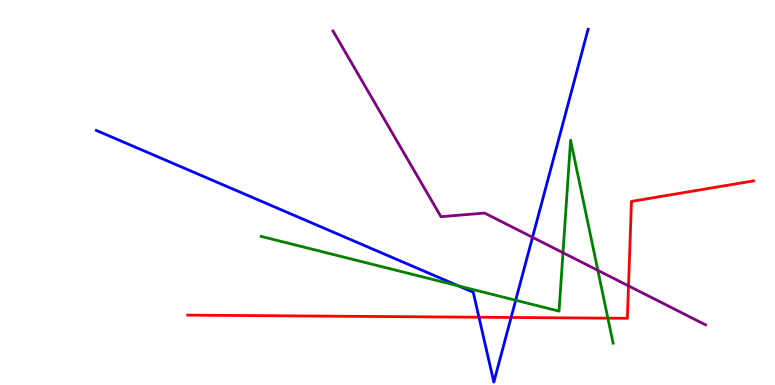[{'lines': ['blue', 'red'], 'intersections': [{'x': 6.18, 'y': 1.76}, {'x': 6.59, 'y': 1.75}]}, {'lines': ['green', 'red'], 'intersections': [{'x': 7.84, 'y': 1.74}]}, {'lines': ['purple', 'red'], 'intersections': [{'x': 8.11, 'y': 2.57}]}, {'lines': ['blue', 'green'], 'intersections': [{'x': 5.92, 'y': 2.57}, {'x': 6.65, 'y': 2.2}]}, {'lines': ['blue', 'purple'], 'intersections': [{'x': 6.87, 'y': 3.84}]}, {'lines': ['green', 'purple'], 'intersections': [{'x': 7.26, 'y': 3.44}, {'x': 7.71, 'y': 2.98}]}]